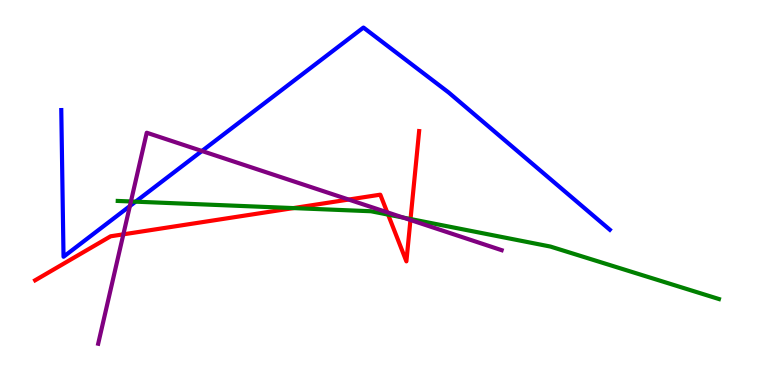[{'lines': ['blue', 'red'], 'intersections': []}, {'lines': ['green', 'red'], 'intersections': [{'x': 3.79, 'y': 4.6}, {'x': 5.01, 'y': 4.43}, {'x': 5.3, 'y': 4.31}]}, {'lines': ['purple', 'red'], 'intersections': [{'x': 1.59, 'y': 3.91}, {'x': 4.5, 'y': 4.82}, {'x': 5.0, 'y': 4.49}, {'x': 5.3, 'y': 4.29}]}, {'lines': ['blue', 'green'], 'intersections': [{'x': 1.75, 'y': 4.76}]}, {'lines': ['blue', 'purple'], 'intersections': [{'x': 1.68, 'y': 4.65}, {'x': 2.61, 'y': 6.08}]}, {'lines': ['green', 'purple'], 'intersections': [{'x': 1.69, 'y': 4.77}, {'x': 5.2, 'y': 4.35}]}]